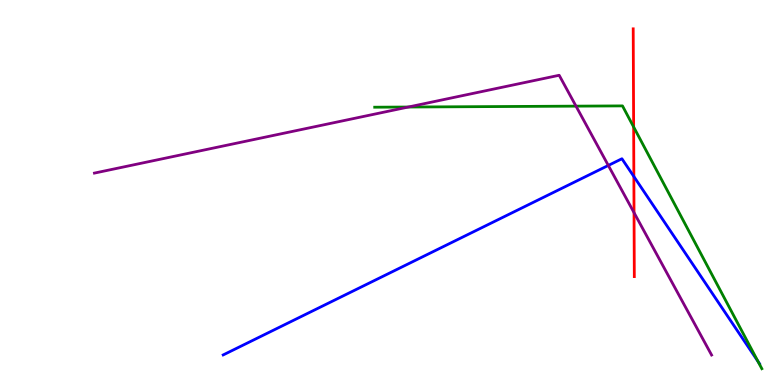[{'lines': ['blue', 'red'], 'intersections': [{'x': 8.18, 'y': 5.41}]}, {'lines': ['green', 'red'], 'intersections': [{'x': 8.18, 'y': 6.7}]}, {'lines': ['purple', 'red'], 'intersections': [{'x': 8.18, 'y': 4.48}]}, {'lines': ['blue', 'green'], 'intersections': [{'x': 9.78, 'y': 0.612}]}, {'lines': ['blue', 'purple'], 'intersections': [{'x': 7.85, 'y': 5.7}]}, {'lines': ['green', 'purple'], 'intersections': [{'x': 5.27, 'y': 7.22}, {'x': 7.43, 'y': 7.24}]}]